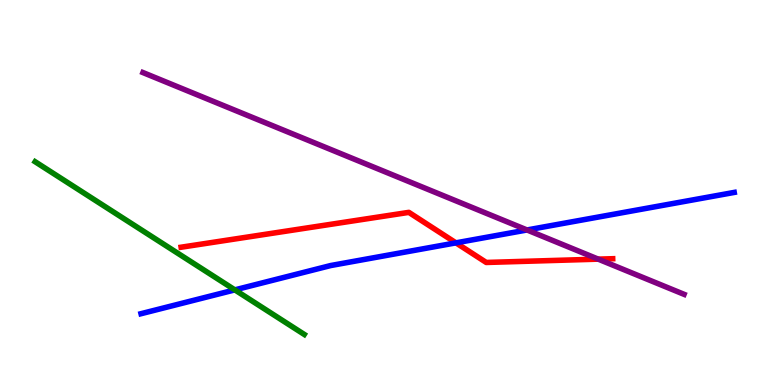[{'lines': ['blue', 'red'], 'intersections': [{'x': 5.88, 'y': 3.69}]}, {'lines': ['green', 'red'], 'intersections': []}, {'lines': ['purple', 'red'], 'intersections': [{'x': 7.72, 'y': 3.27}]}, {'lines': ['blue', 'green'], 'intersections': [{'x': 3.03, 'y': 2.47}]}, {'lines': ['blue', 'purple'], 'intersections': [{'x': 6.8, 'y': 4.03}]}, {'lines': ['green', 'purple'], 'intersections': []}]